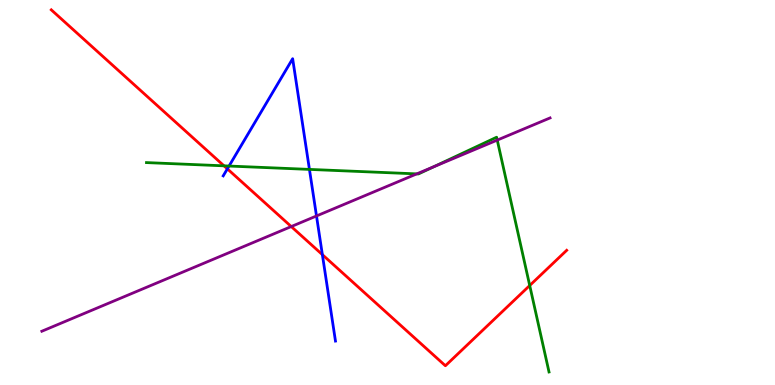[{'lines': ['blue', 'red'], 'intersections': [{'x': 2.93, 'y': 5.61}, {'x': 4.16, 'y': 3.39}]}, {'lines': ['green', 'red'], 'intersections': [{'x': 2.89, 'y': 5.69}, {'x': 6.84, 'y': 2.58}]}, {'lines': ['purple', 'red'], 'intersections': [{'x': 3.76, 'y': 4.12}]}, {'lines': ['blue', 'green'], 'intersections': [{'x': 2.96, 'y': 5.69}, {'x': 3.99, 'y': 5.6}]}, {'lines': ['blue', 'purple'], 'intersections': [{'x': 4.08, 'y': 4.39}]}, {'lines': ['green', 'purple'], 'intersections': [{'x': 5.38, 'y': 5.48}, {'x': 5.6, 'y': 5.67}, {'x': 6.42, 'y': 6.36}]}]